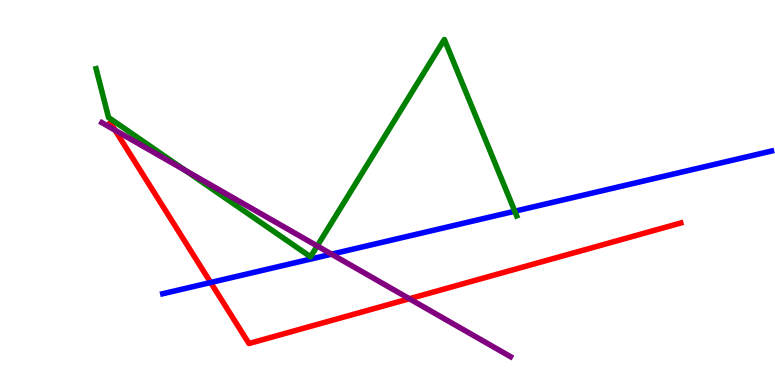[{'lines': ['blue', 'red'], 'intersections': [{'x': 2.72, 'y': 2.66}]}, {'lines': ['green', 'red'], 'intersections': []}, {'lines': ['purple', 'red'], 'intersections': [{'x': 1.48, 'y': 6.62}, {'x': 5.28, 'y': 2.24}]}, {'lines': ['blue', 'green'], 'intersections': [{'x': 6.64, 'y': 4.51}]}, {'lines': ['blue', 'purple'], 'intersections': [{'x': 4.28, 'y': 3.4}]}, {'lines': ['green', 'purple'], 'intersections': [{'x': 2.39, 'y': 5.57}, {'x': 4.09, 'y': 3.61}]}]